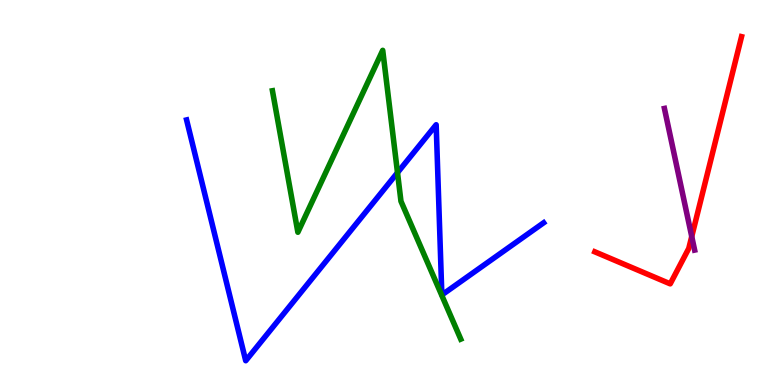[{'lines': ['blue', 'red'], 'intersections': []}, {'lines': ['green', 'red'], 'intersections': []}, {'lines': ['purple', 'red'], 'intersections': [{'x': 8.93, 'y': 3.86}]}, {'lines': ['blue', 'green'], 'intersections': [{'x': 5.13, 'y': 5.52}]}, {'lines': ['blue', 'purple'], 'intersections': []}, {'lines': ['green', 'purple'], 'intersections': []}]